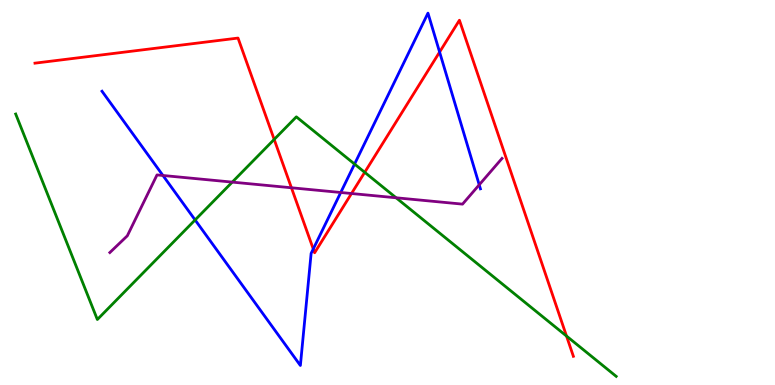[{'lines': ['blue', 'red'], 'intersections': [{'x': 4.04, 'y': 3.53}, {'x': 5.67, 'y': 8.65}]}, {'lines': ['green', 'red'], 'intersections': [{'x': 3.54, 'y': 6.38}, {'x': 4.71, 'y': 5.52}, {'x': 7.31, 'y': 1.27}]}, {'lines': ['purple', 'red'], 'intersections': [{'x': 3.76, 'y': 5.12}, {'x': 4.54, 'y': 4.97}]}, {'lines': ['blue', 'green'], 'intersections': [{'x': 2.52, 'y': 4.29}, {'x': 4.57, 'y': 5.74}]}, {'lines': ['blue', 'purple'], 'intersections': [{'x': 2.1, 'y': 5.44}, {'x': 4.4, 'y': 5.0}, {'x': 6.18, 'y': 5.2}]}, {'lines': ['green', 'purple'], 'intersections': [{'x': 3.0, 'y': 5.27}, {'x': 5.11, 'y': 4.86}]}]